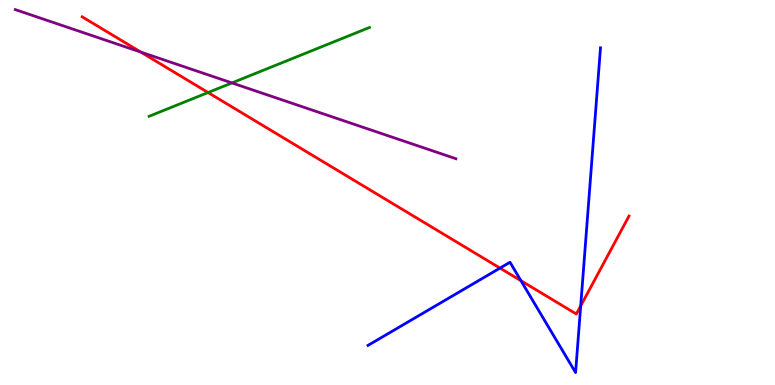[{'lines': ['blue', 'red'], 'intersections': [{'x': 6.45, 'y': 3.04}, {'x': 6.72, 'y': 2.71}, {'x': 7.49, 'y': 2.05}]}, {'lines': ['green', 'red'], 'intersections': [{'x': 2.68, 'y': 7.6}]}, {'lines': ['purple', 'red'], 'intersections': [{'x': 1.82, 'y': 8.65}]}, {'lines': ['blue', 'green'], 'intersections': []}, {'lines': ['blue', 'purple'], 'intersections': []}, {'lines': ['green', 'purple'], 'intersections': [{'x': 2.99, 'y': 7.85}]}]